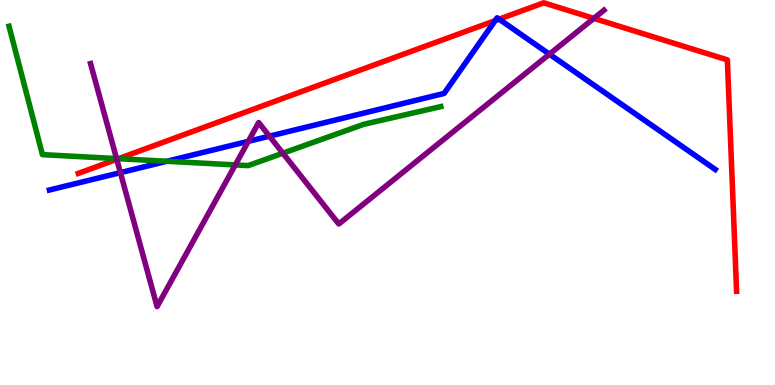[{'lines': ['blue', 'red'], 'intersections': [{'x': 6.39, 'y': 9.46}, {'x': 6.44, 'y': 9.5}]}, {'lines': ['green', 'red'], 'intersections': [{'x': 1.53, 'y': 5.88}]}, {'lines': ['purple', 'red'], 'intersections': [{'x': 1.51, 'y': 5.86}, {'x': 7.66, 'y': 9.52}]}, {'lines': ['blue', 'green'], 'intersections': [{'x': 2.15, 'y': 5.81}]}, {'lines': ['blue', 'purple'], 'intersections': [{'x': 1.55, 'y': 5.52}, {'x': 3.2, 'y': 6.33}, {'x': 3.48, 'y': 6.46}, {'x': 7.09, 'y': 8.59}]}, {'lines': ['green', 'purple'], 'intersections': [{'x': 1.5, 'y': 5.88}, {'x': 3.04, 'y': 5.72}, {'x': 3.65, 'y': 6.02}]}]